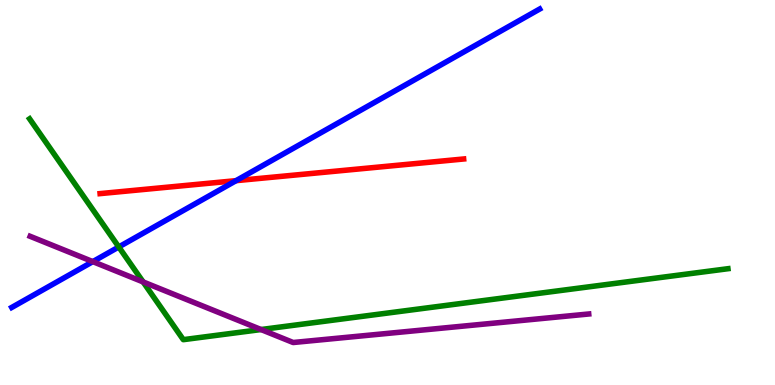[{'lines': ['blue', 'red'], 'intersections': [{'x': 3.05, 'y': 5.31}]}, {'lines': ['green', 'red'], 'intersections': []}, {'lines': ['purple', 'red'], 'intersections': []}, {'lines': ['blue', 'green'], 'intersections': [{'x': 1.53, 'y': 3.59}]}, {'lines': ['blue', 'purple'], 'intersections': [{'x': 1.2, 'y': 3.2}]}, {'lines': ['green', 'purple'], 'intersections': [{'x': 1.85, 'y': 2.68}, {'x': 3.37, 'y': 1.44}]}]